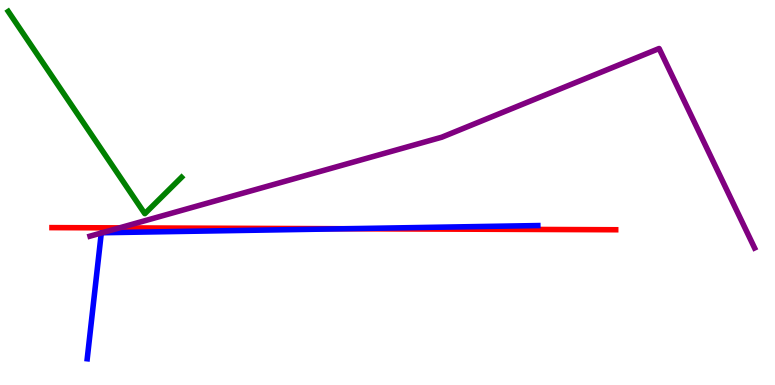[{'lines': ['blue', 'red'], 'intersections': [{'x': 4.46, 'y': 4.06}]}, {'lines': ['green', 'red'], 'intersections': []}, {'lines': ['purple', 'red'], 'intersections': [{'x': 1.54, 'y': 4.08}]}, {'lines': ['blue', 'green'], 'intersections': []}, {'lines': ['blue', 'purple'], 'intersections': [{'x': 1.31, 'y': 3.95}, {'x': 1.32, 'y': 3.95}]}, {'lines': ['green', 'purple'], 'intersections': []}]